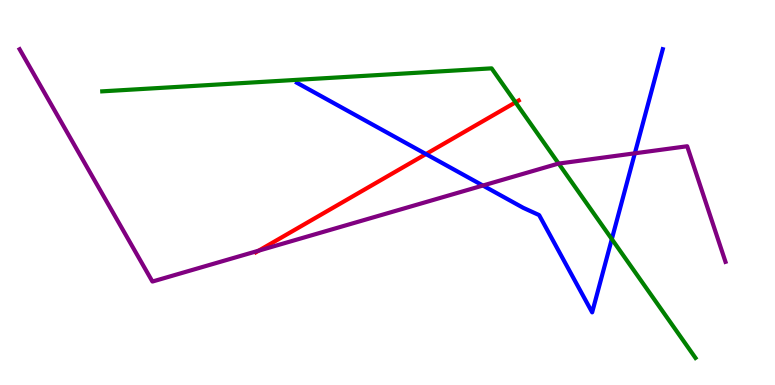[{'lines': ['blue', 'red'], 'intersections': [{'x': 5.5, 'y': 6.0}]}, {'lines': ['green', 'red'], 'intersections': [{'x': 6.65, 'y': 7.34}]}, {'lines': ['purple', 'red'], 'intersections': [{'x': 3.34, 'y': 3.49}]}, {'lines': ['blue', 'green'], 'intersections': [{'x': 7.89, 'y': 3.79}]}, {'lines': ['blue', 'purple'], 'intersections': [{'x': 6.23, 'y': 5.18}, {'x': 8.19, 'y': 6.02}]}, {'lines': ['green', 'purple'], 'intersections': [{'x': 7.21, 'y': 5.75}]}]